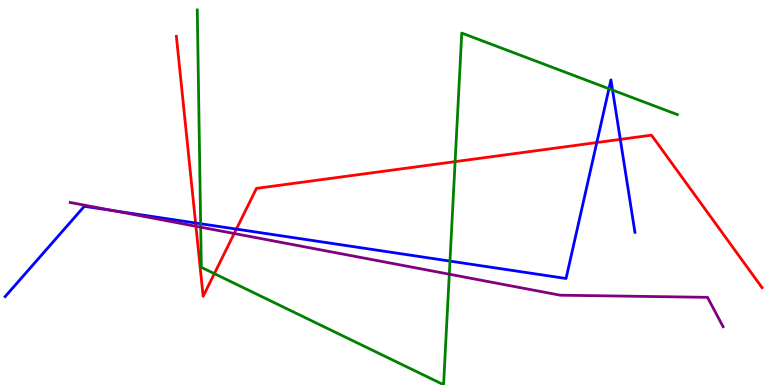[{'lines': ['blue', 'red'], 'intersections': [{'x': 2.52, 'y': 4.21}, {'x': 3.05, 'y': 4.05}, {'x': 7.7, 'y': 6.3}, {'x': 8.0, 'y': 6.38}]}, {'lines': ['green', 'red'], 'intersections': [{'x': 2.77, 'y': 2.89}, {'x': 5.87, 'y': 5.8}]}, {'lines': ['purple', 'red'], 'intersections': [{'x': 2.53, 'y': 4.12}, {'x': 3.02, 'y': 3.93}]}, {'lines': ['blue', 'green'], 'intersections': [{'x': 2.59, 'y': 4.19}, {'x': 5.81, 'y': 3.22}, {'x': 7.86, 'y': 7.7}, {'x': 7.9, 'y': 7.66}]}, {'lines': ['blue', 'purple'], 'intersections': [{'x': 1.47, 'y': 4.53}]}, {'lines': ['green', 'purple'], 'intersections': [{'x': 2.59, 'y': 4.1}, {'x': 5.8, 'y': 2.88}]}]